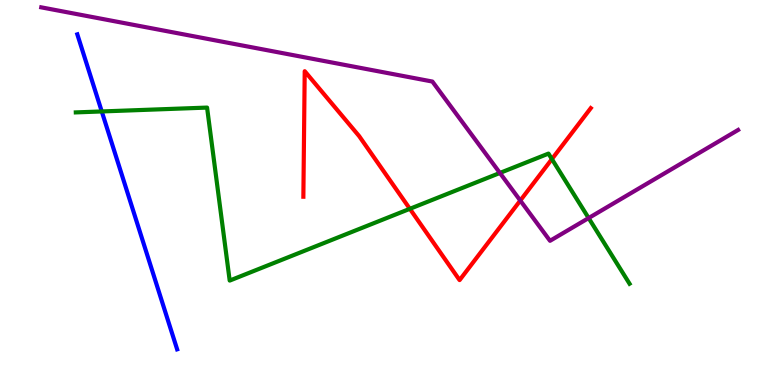[{'lines': ['blue', 'red'], 'intersections': []}, {'lines': ['green', 'red'], 'intersections': [{'x': 5.29, 'y': 4.58}, {'x': 7.12, 'y': 5.87}]}, {'lines': ['purple', 'red'], 'intersections': [{'x': 6.71, 'y': 4.79}]}, {'lines': ['blue', 'green'], 'intersections': [{'x': 1.31, 'y': 7.11}]}, {'lines': ['blue', 'purple'], 'intersections': []}, {'lines': ['green', 'purple'], 'intersections': [{'x': 6.45, 'y': 5.51}, {'x': 7.6, 'y': 4.34}]}]